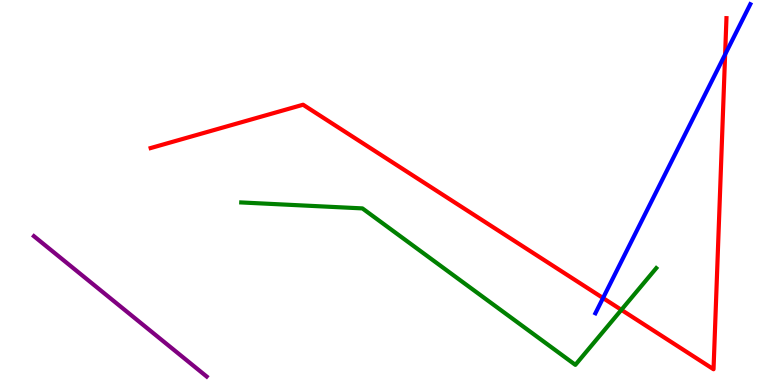[{'lines': ['blue', 'red'], 'intersections': [{'x': 7.78, 'y': 2.26}, {'x': 9.36, 'y': 8.59}]}, {'lines': ['green', 'red'], 'intersections': [{'x': 8.02, 'y': 1.95}]}, {'lines': ['purple', 'red'], 'intersections': []}, {'lines': ['blue', 'green'], 'intersections': []}, {'lines': ['blue', 'purple'], 'intersections': []}, {'lines': ['green', 'purple'], 'intersections': []}]